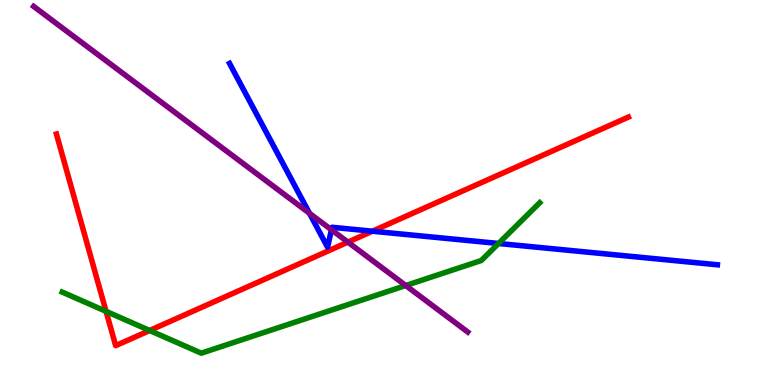[{'lines': ['blue', 'red'], 'intersections': [{'x': 4.81, 'y': 3.99}]}, {'lines': ['green', 'red'], 'intersections': [{'x': 1.37, 'y': 1.91}, {'x': 1.93, 'y': 1.42}]}, {'lines': ['purple', 'red'], 'intersections': [{'x': 4.49, 'y': 3.71}]}, {'lines': ['blue', 'green'], 'intersections': [{'x': 6.43, 'y': 3.68}]}, {'lines': ['blue', 'purple'], 'intersections': [{'x': 3.99, 'y': 4.46}, {'x': 4.28, 'y': 4.03}]}, {'lines': ['green', 'purple'], 'intersections': [{'x': 5.24, 'y': 2.58}]}]